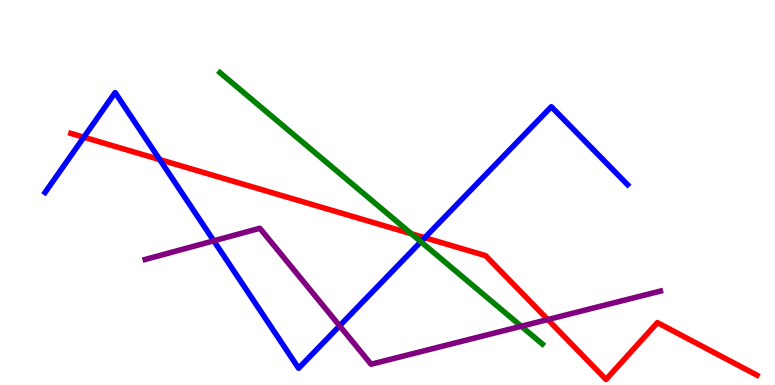[{'lines': ['blue', 'red'], 'intersections': [{'x': 1.08, 'y': 6.44}, {'x': 2.06, 'y': 5.85}, {'x': 5.48, 'y': 3.83}]}, {'lines': ['green', 'red'], 'intersections': [{'x': 5.31, 'y': 3.93}]}, {'lines': ['purple', 'red'], 'intersections': [{'x': 7.07, 'y': 1.7}]}, {'lines': ['blue', 'green'], 'intersections': [{'x': 5.43, 'y': 3.72}]}, {'lines': ['blue', 'purple'], 'intersections': [{'x': 2.76, 'y': 3.75}, {'x': 4.38, 'y': 1.54}]}, {'lines': ['green', 'purple'], 'intersections': [{'x': 6.73, 'y': 1.53}]}]